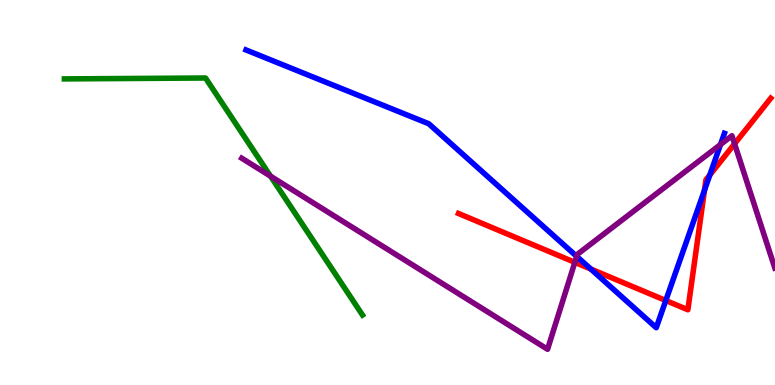[{'lines': ['blue', 'red'], 'intersections': [{'x': 7.62, 'y': 3.01}, {'x': 8.59, 'y': 2.19}, {'x': 9.09, 'y': 5.06}, {'x': 9.16, 'y': 5.46}]}, {'lines': ['green', 'red'], 'intersections': []}, {'lines': ['purple', 'red'], 'intersections': [{'x': 7.42, 'y': 3.19}, {'x': 9.48, 'y': 6.26}]}, {'lines': ['blue', 'green'], 'intersections': []}, {'lines': ['blue', 'purple'], 'intersections': [{'x': 7.44, 'y': 3.34}, {'x': 9.3, 'y': 6.25}]}, {'lines': ['green', 'purple'], 'intersections': [{'x': 3.49, 'y': 5.42}]}]